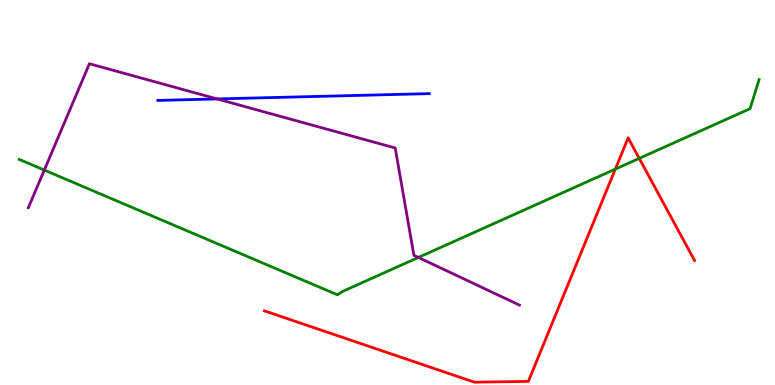[{'lines': ['blue', 'red'], 'intersections': []}, {'lines': ['green', 'red'], 'intersections': [{'x': 7.94, 'y': 5.61}, {'x': 8.25, 'y': 5.89}]}, {'lines': ['purple', 'red'], 'intersections': []}, {'lines': ['blue', 'green'], 'intersections': []}, {'lines': ['blue', 'purple'], 'intersections': [{'x': 2.8, 'y': 7.43}]}, {'lines': ['green', 'purple'], 'intersections': [{'x': 0.572, 'y': 5.58}, {'x': 5.4, 'y': 3.31}]}]